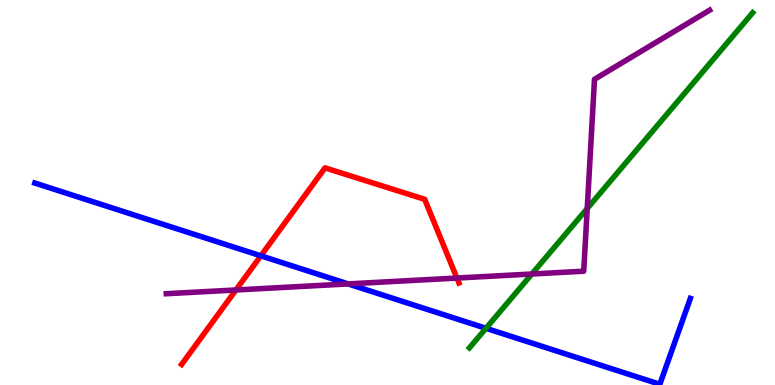[{'lines': ['blue', 'red'], 'intersections': [{'x': 3.37, 'y': 3.36}]}, {'lines': ['green', 'red'], 'intersections': []}, {'lines': ['purple', 'red'], 'intersections': [{'x': 3.04, 'y': 2.47}, {'x': 5.9, 'y': 2.78}]}, {'lines': ['blue', 'green'], 'intersections': [{'x': 6.27, 'y': 1.47}]}, {'lines': ['blue', 'purple'], 'intersections': [{'x': 4.49, 'y': 2.63}]}, {'lines': ['green', 'purple'], 'intersections': [{'x': 6.86, 'y': 2.88}, {'x': 7.58, 'y': 4.59}]}]